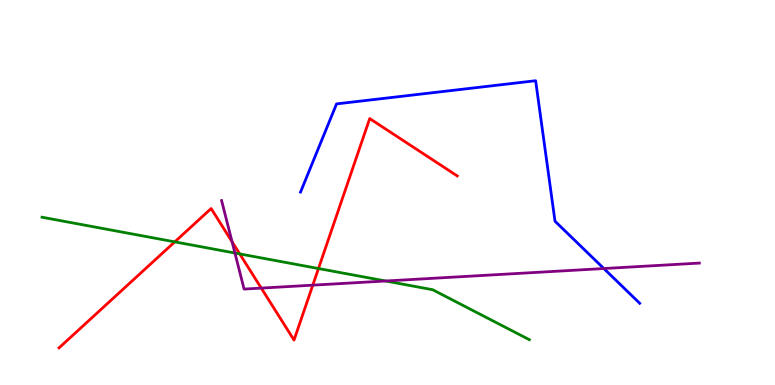[{'lines': ['blue', 'red'], 'intersections': []}, {'lines': ['green', 'red'], 'intersections': [{'x': 2.26, 'y': 3.72}, {'x': 3.09, 'y': 3.4}, {'x': 4.11, 'y': 3.03}]}, {'lines': ['purple', 'red'], 'intersections': [{'x': 2.99, 'y': 3.72}, {'x': 3.37, 'y': 2.52}, {'x': 4.04, 'y': 2.59}]}, {'lines': ['blue', 'green'], 'intersections': []}, {'lines': ['blue', 'purple'], 'intersections': [{'x': 7.79, 'y': 3.03}]}, {'lines': ['green', 'purple'], 'intersections': [{'x': 3.03, 'y': 3.43}, {'x': 4.98, 'y': 2.7}]}]